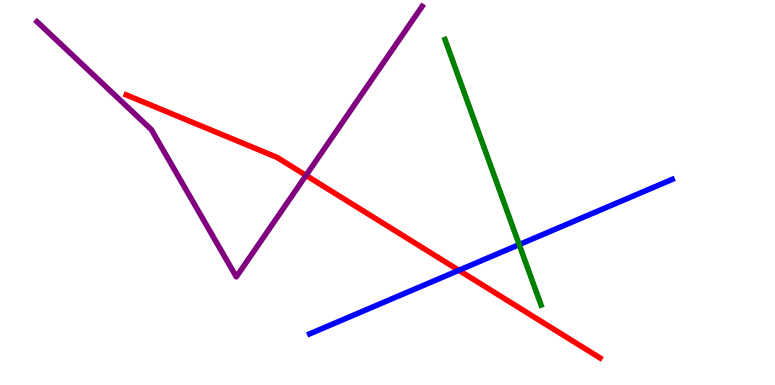[{'lines': ['blue', 'red'], 'intersections': [{'x': 5.92, 'y': 2.98}]}, {'lines': ['green', 'red'], 'intersections': []}, {'lines': ['purple', 'red'], 'intersections': [{'x': 3.95, 'y': 5.44}]}, {'lines': ['blue', 'green'], 'intersections': [{'x': 6.7, 'y': 3.65}]}, {'lines': ['blue', 'purple'], 'intersections': []}, {'lines': ['green', 'purple'], 'intersections': []}]